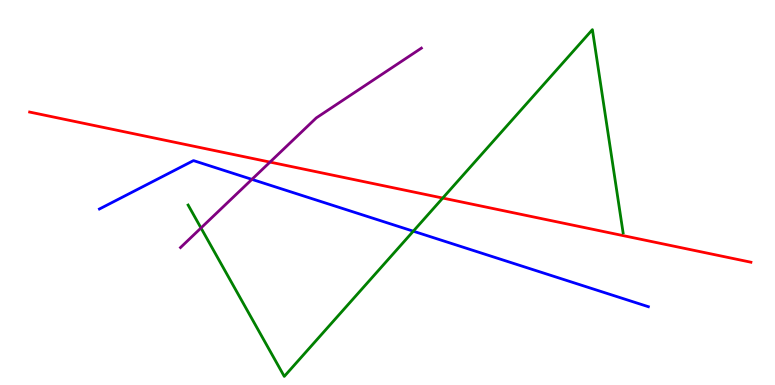[{'lines': ['blue', 'red'], 'intersections': []}, {'lines': ['green', 'red'], 'intersections': [{'x': 5.71, 'y': 4.86}]}, {'lines': ['purple', 'red'], 'intersections': [{'x': 3.48, 'y': 5.79}]}, {'lines': ['blue', 'green'], 'intersections': [{'x': 5.33, 'y': 3.99}]}, {'lines': ['blue', 'purple'], 'intersections': [{'x': 3.25, 'y': 5.34}]}, {'lines': ['green', 'purple'], 'intersections': [{'x': 2.59, 'y': 4.08}]}]